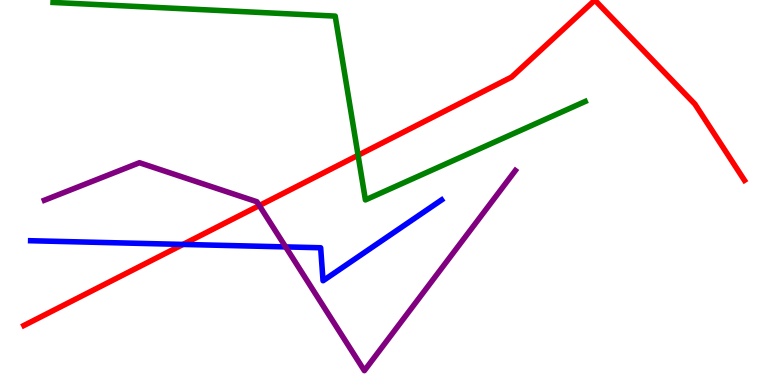[{'lines': ['blue', 'red'], 'intersections': [{'x': 2.36, 'y': 3.65}]}, {'lines': ['green', 'red'], 'intersections': [{'x': 4.62, 'y': 5.97}]}, {'lines': ['purple', 'red'], 'intersections': [{'x': 3.35, 'y': 4.66}]}, {'lines': ['blue', 'green'], 'intersections': []}, {'lines': ['blue', 'purple'], 'intersections': [{'x': 3.69, 'y': 3.59}]}, {'lines': ['green', 'purple'], 'intersections': []}]